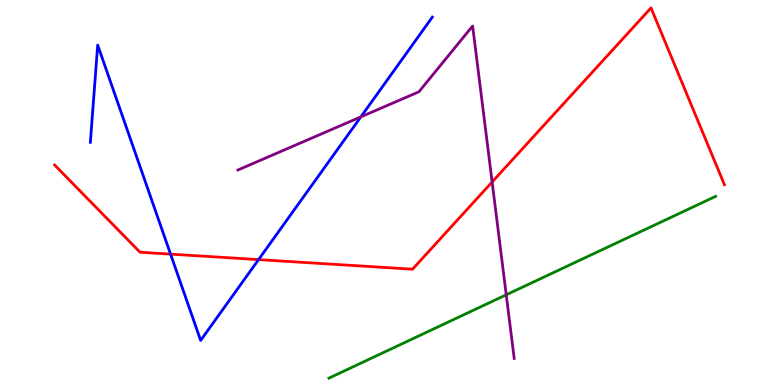[{'lines': ['blue', 'red'], 'intersections': [{'x': 2.2, 'y': 3.4}, {'x': 3.34, 'y': 3.26}]}, {'lines': ['green', 'red'], 'intersections': []}, {'lines': ['purple', 'red'], 'intersections': [{'x': 6.35, 'y': 5.27}]}, {'lines': ['blue', 'green'], 'intersections': []}, {'lines': ['blue', 'purple'], 'intersections': [{'x': 4.66, 'y': 6.96}]}, {'lines': ['green', 'purple'], 'intersections': [{'x': 6.53, 'y': 2.34}]}]